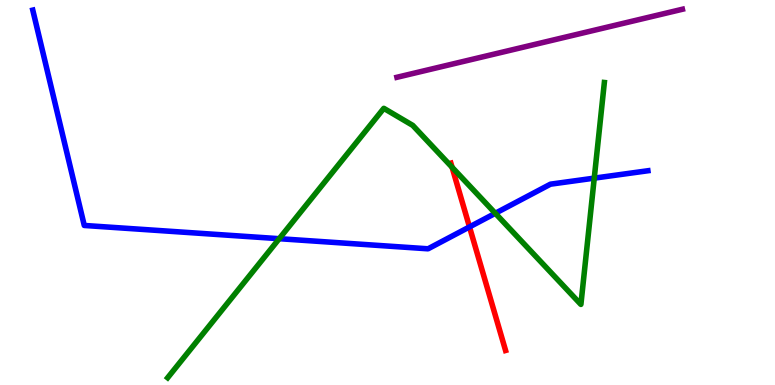[{'lines': ['blue', 'red'], 'intersections': [{'x': 6.06, 'y': 4.11}]}, {'lines': ['green', 'red'], 'intersections': [{'x': 5.83, 'y': 5.66}]}, {'lines': ['purple', 'red'], 'intersections': []}, {'lines': ['blue', 'green'], 'intersections': [{'x': 3.6, 'y': 3.8}, {'x': 6.39, 'y': 4.46}, {'x': 7.67, 'y': 5.37}]}, {'lines': ['blue', 'purple'], 'intersections': []}, {'lines': ['green', 'purple'], 'intersections': []}]